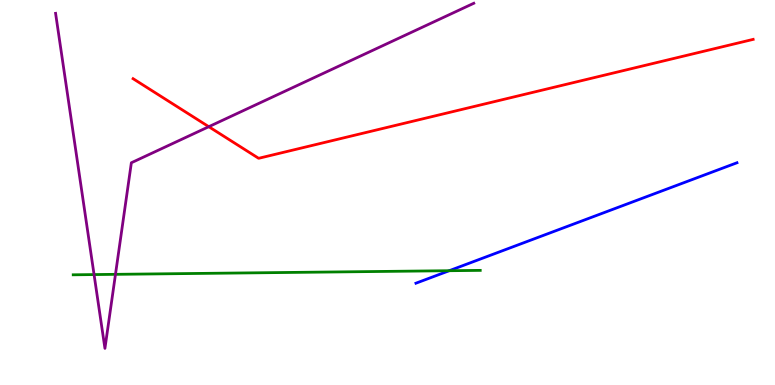[{'lines': ['blue', 'red'], 'intersections': []}, {'lines': ['green', 'red'], 'intersections': []}, {'lines': ['purple', 'red'], 'intersections': [{'x': 2.69, 'y': 6.71}]}, {'lines': ['blue', 'green'], 'intersections': [{'x': 5.8, 'y': 2.97}]}, {'lines': ['blue', 'purple'], 'intersections': []}, {'lines': ['green', 'purple'], 'intersections': [{'x': 1.21, 'y': 2.87}, {'x': 1.49, 'y': 2.87}]}]